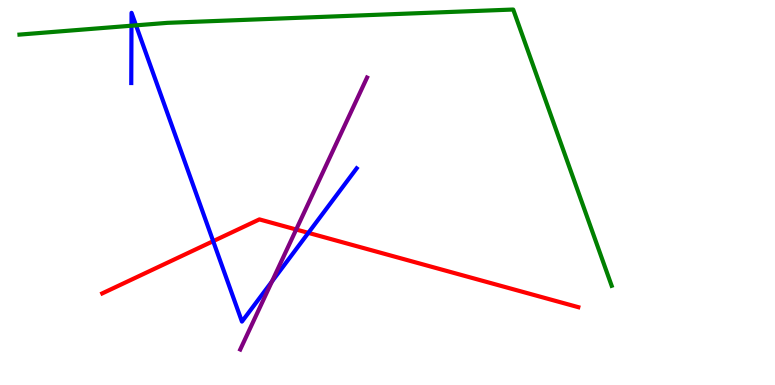[{'lines': ['blue', 'red'], 'intersections': [{'x': 2.75, 'y': 3.74}, {'x': 3.98, 'y': 3.95}]}, {'lines': ['green', 'red'], 'intersections': []}, {'lines': ['purple', 'red'], 'intersections': [{'x': 3.82, 'y': 4.04}]}, {'lines': ['blue', 'green'], 'intersections': [{'x': 1.7, 'y': 9.33}, {'x': 1.75, 'y': 9.34}]}, {'lines': ['blue', 'purple'], 'intersections': [{'x': 3.51, 'y': 2.69}]}, {'lines': ['green', 'purple'], 'intersections': []}]